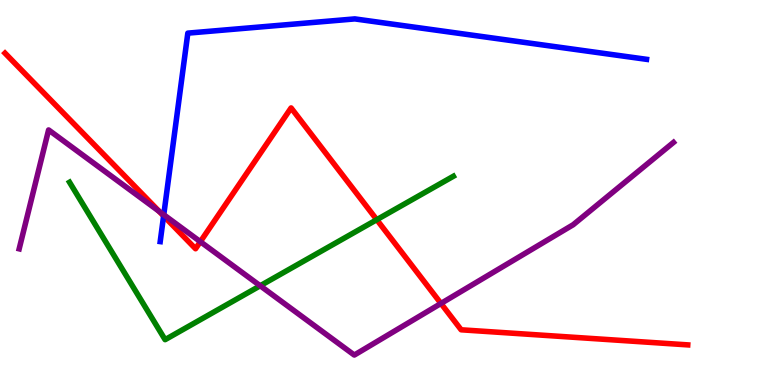[{'lines': ['blue', 'red'], 'intersections': [{'x': 2.11, 'y': 4.39}]}, {'lines': ['green', 'red'], 'intersections': [{'x': 4.86, 'y': 4.29}]}, {'lines': ['purple', 'red'], 'intersections': [{'x': 2.05, 'y': 4.51}, {'x': 2.59, 'y': 3.72}, {'x': 5.69, 'y': 2.12}]}, {'lines': ['blue', 'green'], 'intersections': []}, {'lines': ['blue', 'purple'], 'intersections': [{'x': 2.11, 'y': 4.42}]}, {'lines': ['green', 'purple'], 'intersections': [{'x': 3.36, 'y': 2.58}]}]